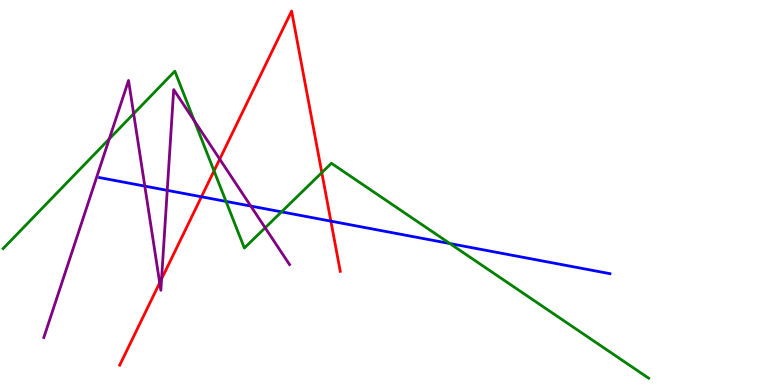[{'lines': ['blue', 'red'], 'intersections': [{'x': 2.6, 'y': 4.89}, {'x': 4.27, 'y': 4.26}]}, {'lines': ['green', 'red'], 'intersections': [{'x': 2.76, 'y': 5.56}, {'x': 4.15, 'y': 5.52}]}, {'lines': ['purple', 'red'], 'intersections': [{'x': 2.06, 'y': 2.65}, {'x': 2.08, 'y': 2.75}, {'x': 2.84, 'y': 5.87}]}, {'lines': ['blue', 'green'], 'intersections': [{'x': 2.92, 'y': 4.77}, {'x': 3.63, 'y': 4.5}, {'x': 5.8, 'y': 3.67}]}, {'lines': ['blue', 'purple'], 'intersections': [{'x': 1.87, 'y': 5.17}, {'x': 2.16, 'y': 5.06}, {'x': 3.24, 'y': 4.65}]}, {'lines': ['green', 'purple'], 'intersections': [{'x': 1.41, 'y': 6.39}, {'x': 1.72, 'y': 7.05}, {'x': 2.51, 'y': 6.86}, {'x': 3.42, 'y': 4.08}]}]